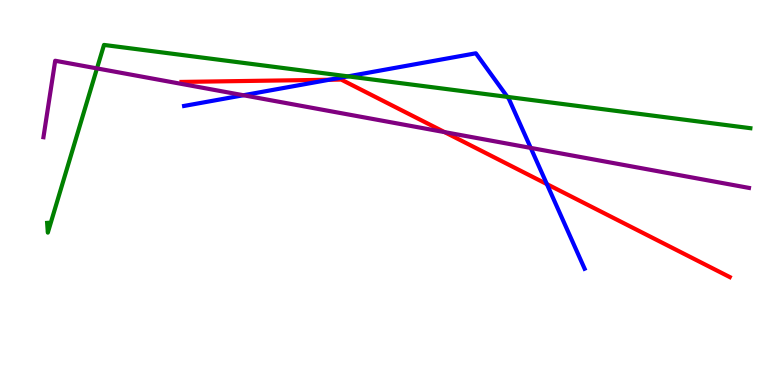[{'lines': ['blue', 'red'], 'intersections': [{'x': 4.25, 'y': 7.93}, {'x': 7.06, 'y': 5.22}]}, {'lines': ['green', 'red'], 'intersections': []}, {'lines': ['purple', 'red'], 'intersections': [{'x': 5.74, 'y': 6.57}]}, {'lines': ['blue', 'green'], 'intersections': [{'x': 4.49, 'y': 8.02}, {'x': 6.55, 'y': 7.48}]}, {'lines': ['blue', 'purple'], 'intersections': [{'x': 3.14, 'y': 7.53}, {'x': 6.85, 'y': 6.16}]}, {'lines': ['green', 'purple'], 'intersections': [{'x': 1.25, 'y': 8.22}]}]